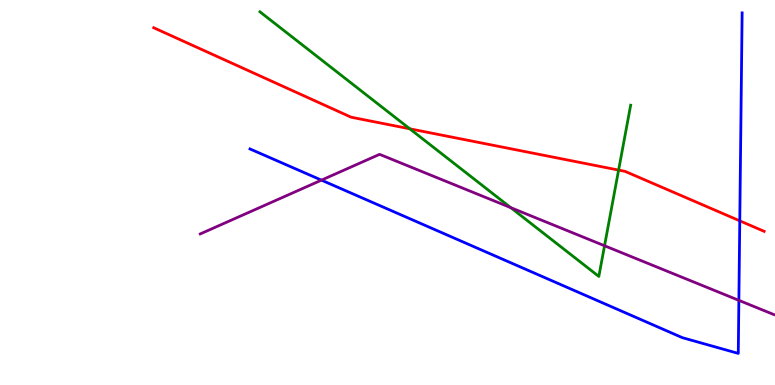[{'lines': ['blue', 'red'], 'intersections': [{'x': 9.55, 'y': 4.26}]}, {'lines': ['green', 'red'], 'intersections': [{'x': 5.29, 'y': 6.65}, {'x': 7.98, 'y': 5.58}]}, {'lines': ['purple', 'red'], 'intersections': []}, {'lines': ['blue', 'green'], 'intersections': []}, {'lines': ['blue', 'purple'], 'intersections': [{'x': 4.15, 'y': 5.32}, {'x': 9.53, 'y': 2.2}]}, {'lines': ['green', 'purple'], 'intersections': [{'x': 6.59, 'y': 4.61}, {'x': 7.8, 'y': 3.62}]}]